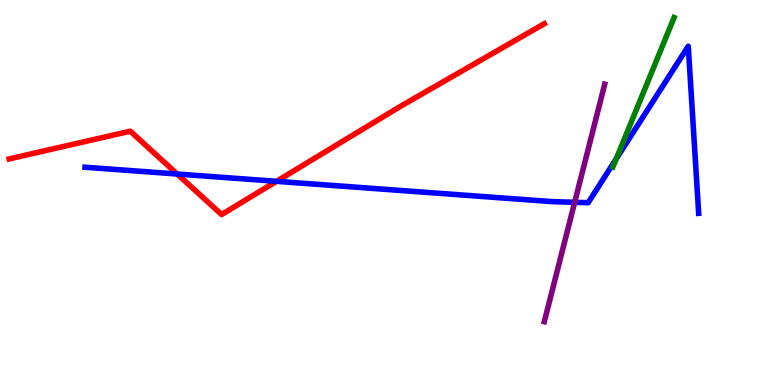[{'lines': ['blue', 'red'], 'intersections': [{'x': 2.29, 'y': 5.48}, {'x': 3.57, 'y': 5.29}]}, {'lines': ['green', 'red'], 'intersections': []}, {'lines': ['purple', 'red'], 'intersections': []}, {'lines': ['blue', 'green'], 'intersections': [{'x': 7.95, 'y': 5.87}]}, {'lines': ['blue', 'purple'], 'intersections': [{'x': 7.42, 'y': 4.75}]}, {'lines': ['green', 'purple'], 'intersections': []}]